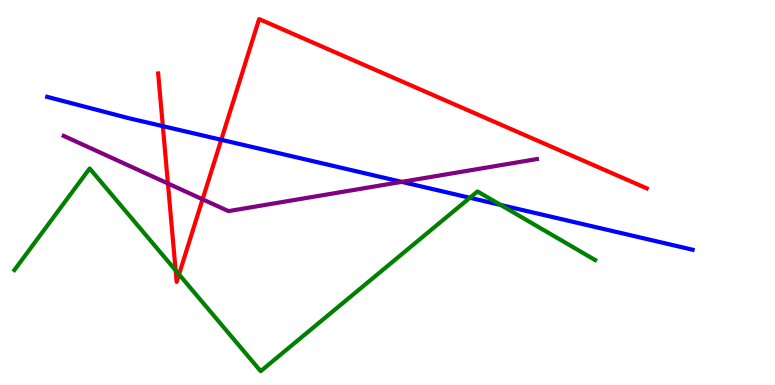[{'lines': ['blue', 'red'], 'intersections': [{'x': 2.1, 'y': 6.72}, {'x': 2.85, 'y': 6.37}]}, {'lines': ['green', 'red'], 'intersections': [{'x': 2.27, 'y': 2.98}, {'x': 2.31, 'y': 2.87}]}, {'lines': ['purple', 'red'], 'intersections': [{'x': 2.17, 'y': 5.23}, {'x': 2.61, 'y': 4.82}]}, {'lines': ['blue', 'green'], 'intersections': [{'x': 6.06, 'y': 4.86}, {'x': 6.46, 'y': 4.68}]}, {'lines': ['blue', 'purple'], 'intersections': [{'x': 5.18, 'y': 5.28}]}, {'lines': ['green', 'purple'], 'intersections': []}]